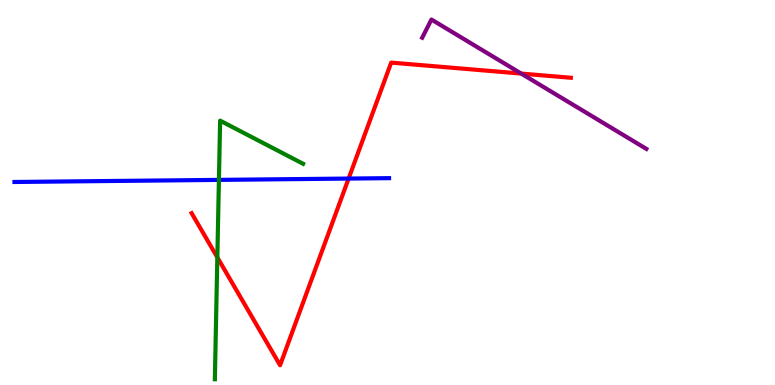[{'lines': ['blue', 'red'], 'intersections': [{'x': 4.5, 'y': 5.36}]}, {'lines': ['green', 'red'], 'intersections': [{'x': 2.8, 'y': 3.31}]}, {'lines': ['purple', 'red'], 'intersections': [{'x': 6.73, 'y': 8.09}]}, {'lines': ['blue', 'green'], 'intersections': [{'x': 2.82, 'y': 5.33}]}, {'lines': ['blue', 'purple'], 'intersections': []}, {'lines': ['green', 'purple'], 'intersections': []}]